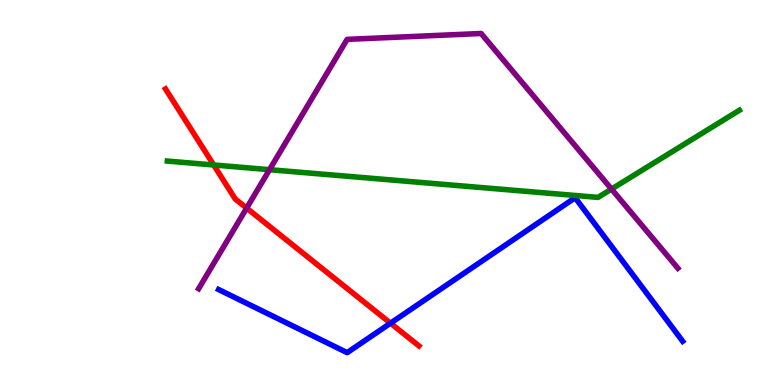[{'lines': ['blue', 'red'], 'intersections': [{'x': 5.04, 'y': 1.61}]}, {'lines': ['green', 'red'], 'intersections': [{'x': 2.76, 'y': 5.71}]}, {'lines': ['purple', 'red'], 'intersections': [{'x': 3.18, 'y': 4.59}]}, {'lines': ['blue', 'green'], 'intersections': []}, {'lines': ['blue', 'purple'], 'intersections': []}, {'lines': ['green', 'purple'], 'intersections': [{'x': 3.48, 'y': 5.59}, {'x': 7.89, 'y': 5.09}]}]